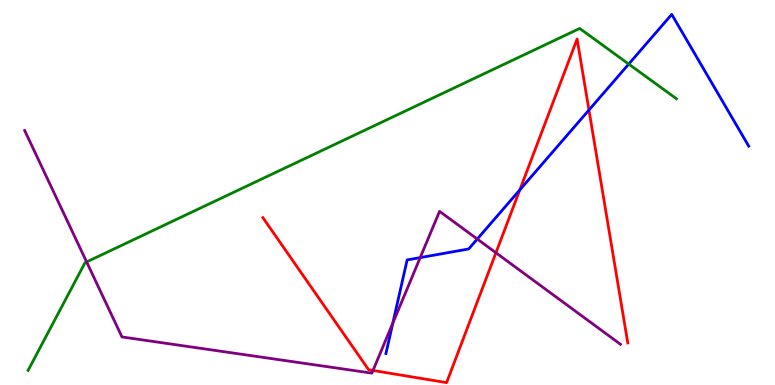[{'lines': ['blue', 'red'], 'intersections': [{'x': 6.71, 'y': 5.07}, {'x': 7.6, 'y': 7.14}]}, {'lines': ['green', 'red'], 'intersections': []}, {'lines': ['purple', 'red'], 'intersections': [{'x': 4.81, 'y': 0.378}, {'x': 6.4, 'y': 3.43}]}, {'lines': ['blue', 'green'], 'intersections': [{'x': 8.11, 'y': 8.34}]}, {'lines': ['blue', 'purple'], 'intersections': [{'x': 5.07, 'y': 1.61}, {'x': 5.42, 'y': 3.31}, {'x': 6.16, 'y': 3.79}]}, {'lines': ['green', 'purple'], 'intersections': [{'x': 1.12, 'y': 3.2}]}]